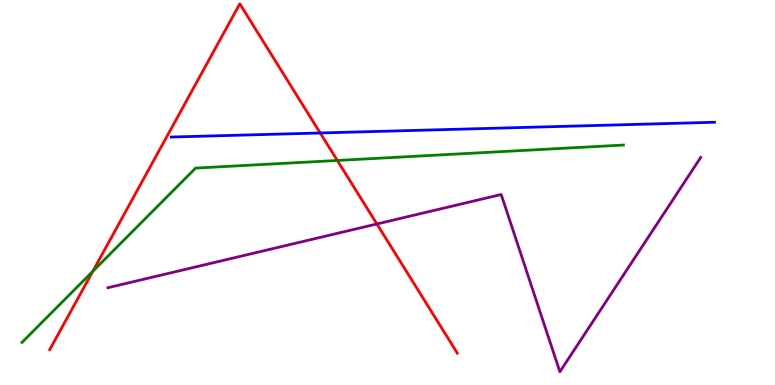[{'lines': ['blue', 'red'], 'intersections': [{'x': 4.13, 'y': 6.55}]}, {'lines': ['green', 'red'], 'intersections': [{'x': 1.2, 'y': 2.95}, {'x': 4.35, 'y': 5.83}]}, {'lines': ['purple', 'red'], 'intersections': [{'x': 4.86, 'y': 4.18}]}, {'lines': ['blue', 'green'], 'intersections': []}, {'lines': ['blue', 'purple'], 'intersections': []}, {'lines': ['green', 'purple'], 'intersections': []}]